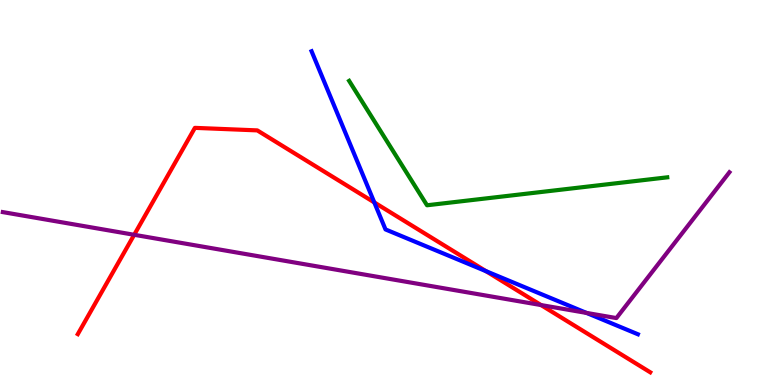[{'lines': ['blue', 'red'], 'intersections': [{'x': 4.83, 'y': 4.74}, {'x': 6.27, 'y': 2.96}]}, {'lines': ['green', 'red'], 'intersections': []}, {'lines': ['purple', 'red'], 'intersections': [{'x': 1.73, 'y': 3.9}, {'x': 6.98, 'y': 2.08}]}, {'lines': ['blue', 'green'], 'intersections': []}, {'lines': ['blue', 'purple'], 'intersections': [{'x': 7.57, 'y': 1.87}]}, {'lines': ['green', 'purple'], 'intersections': []}]